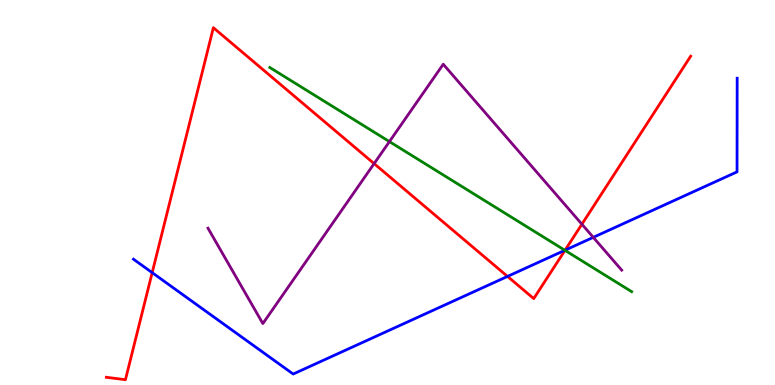[{'lines': ['blue', 'red'], 'intersections': [{'x': 1.96, 'y': 2.92}, {'x': 6.55, 'y': 2.82}, {'x': 7.29, 'y': 3.5}]}, {'lines': ['green', 'red'], 'intersections': [{'x': 7.29, 'y': 3.5}]}, {'lines': ['purple', 'red'], 'intersections': [{'x': 4.83, 'y': 5.75}, {'x': 7.51, 'y': 4.18}]}, {'lines': ['blue', 'green'], 'intersections': [{'x': 7.29, 'y': 3.5}]}, {'lines': ['blue', 'purple'], 'intersections': [{'x': 7.66, 'y': 3.84}]}, {'lines': ['green', 'purple'], 'intersections': [{'x': 5.02, 'y': 6.32}]}]